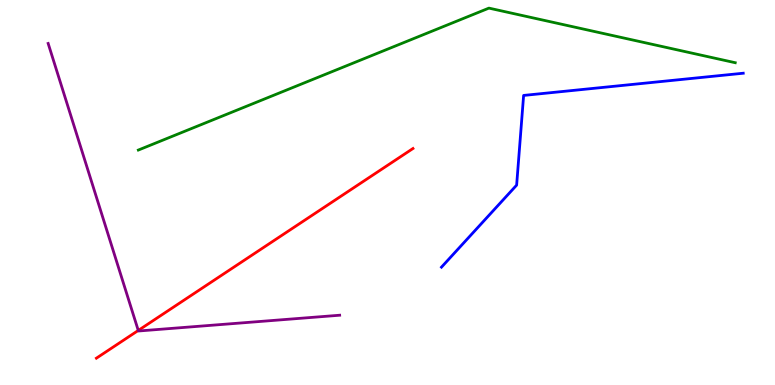[{'lines': ['blue', 'red'], 'intersections': []}, {'lines': ['green', 'red'], 'intersections': []}, {'lines': ['purple', 'red'], 'intersections': [{'x': 1.78, 'y': 1.42}]}, {'lines': ['blue', 'green'], 'intersections': []}, {'lines': ['blue', 'purple'], 'intersections': []}, {'lines': ['green', 'purple'], 'intersections': []}]